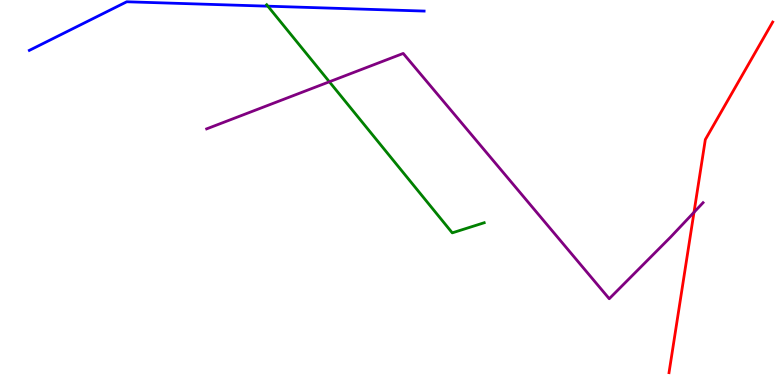[{'lines': ['blue', 'red'], 'intersections': []}, {'lines': ['green', 'red'], 'intersections': []}, {'lines': ['purple', 'red'], 'intersections': [{'x': 8.95, 'y': 4.49}]}, {'lines': ['blue', 'green'], 'intersections': [{'x': 3.46, 'y': 9.84}]}, {'lines': ['blue', 'purple'], 'intersections': []}, {'lines': ['green', 'purple'], 'intersections': [{'x': 4.25, 'y': 7.88}]}]